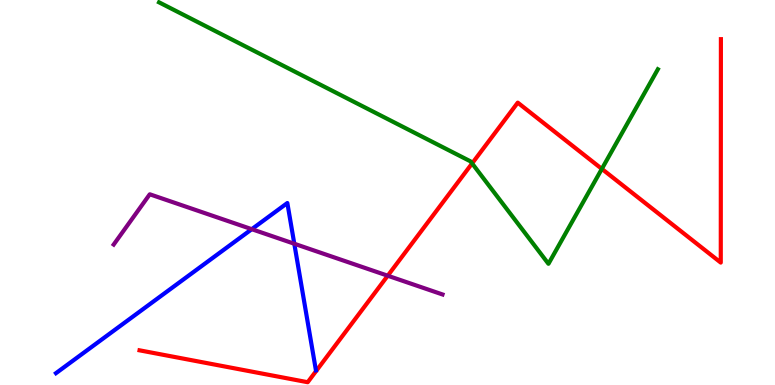[{'lines': ['blue', 'red'], 'intersections': []}, {'lines': ['green', 'red'], 'intersections': [{'x': 6.09, 'y': 5.76}, {'x': 7.77, 'y': 5.61}]}, {'lines': ['purple', 'red'], 'intersections': [{'x': 5.0, 'y': 2.84}]}, {'lines': ['blue', 'green'], 'intersections': []}, {'lines': ['blue', 'purple'], 'intersections': [{'x': 3.25, 'y': 4.05}, {'x': 3.8, 'y': 3.67}]}, {'lines': ['green', 'purple'], 'intersections': []}]